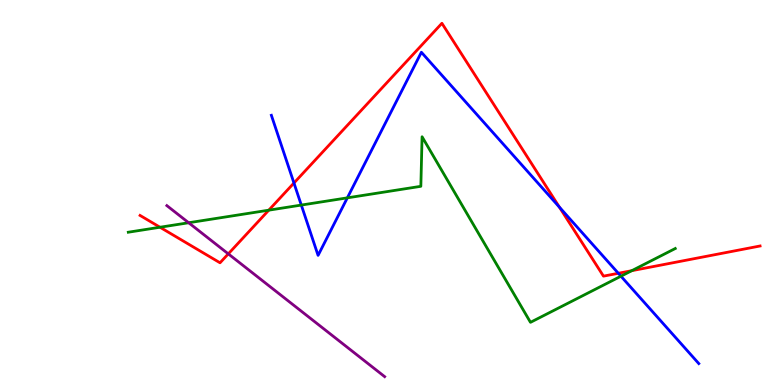[{'lines': ['blue', 'red'], 'intersections': [{'x': 3.79, 'y': 5.25}, {'x': 7.22, 'y': 4.62}, {'x': 7.98, 'y': 2.9}]}, {'lines': ['green', 'red'], 'intersections': [{'x': 2.06, 'y': 4.1}, {'x': 3.47, 'y': 4.54}, {'x': 8.15, 'y': 2.97}]}, {'lines': ['purple', 'red'], 'intersections': [{'x': 2.95, 'y': 3.41}]}, {'lines': ['blue', 'green'], 'intersections': [{'x': 3.89, 'y': 4.67}, {'x': 4.48, 'y': 4.86}, {'x': 8.01, 'y': 2.83}]}, {'lines': ['blue', 'purple'], 'intersections': []}, {'lines': ['green', 'purple'], 'intersections': [{'x': 2.43, 'y': 4.21}]}]